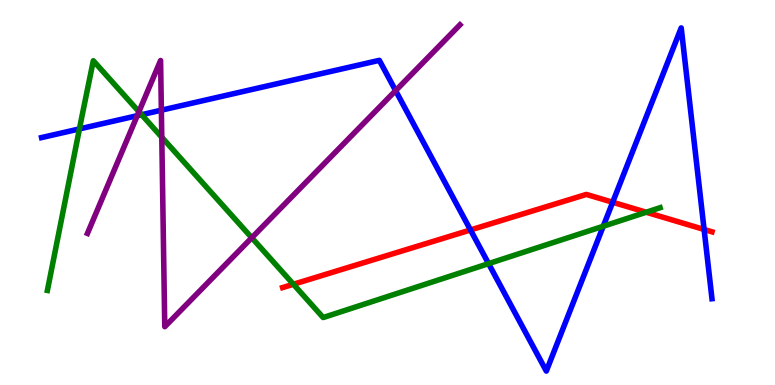[{'lines': ['blue', 'red'], 'intersections': [{'x': 6.07, 'y': 4.03}, {'x': 7.91, 'y': 4.75}, {'x': 9.09, 'y': 4.04}]}, {'lines': ['green', 'red'], 'intersections': [{'x': 3.79, 'y': 2.62}, {'x': 8.34, 'y': 4.49}]}, {'lines': ['purple', 'red'], 'intersections': []}, {'lines': ['blue', 'green'], 'intersections': [{'x': 1.03, 'y': 6.65}, {'x': 1.83, 'y': 7.02}, {'x': 6.3, 'y': 3.15}, {'x': 7.78, 'y': 4.12}]}, {'lines': ['blue', 'purple'], 'intersections': [{'x': 1.77, 'y': 6.99}, {'x': 2.08, 'y': 7.14}, {'x': 5.1, 'y': 7.65}]}, {'lines': ['green', 'purple'], 'intersections': [{'x': 1.79, 'y': 7.1}, {'x': 2.09, 'y': 6.44}, {'x': 3.25, 'y': 3.82}]}]